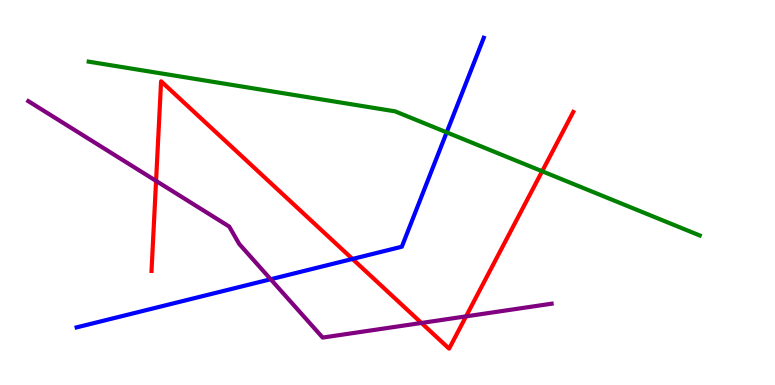[{'lines': ['blue', 'red'], 'intersections': [{'x': 4.55, 'y': 3.27}]}, {'lines': ['green', 'red'], 'intersections': [{'x': 7.0, 'y': 5.55}]}, {'lines': ['purple', 'red'], 'intersections': [{'x': 2.01, 'y': 5.3}, {'x': 5.44, 'y': 1.61}, {'x': 6.01, 'y': 1.78}]}, {'lines': ['blue', 'green'], 'intersections': [{'x': 5.76, 'y': 6.56}]}, {'lines': ['blue', 'purple'], 'intersections': [{'x': 3.49, 'y': 2.75}]}, {'lines': ['green', 'purple'], 'intersections': []}]